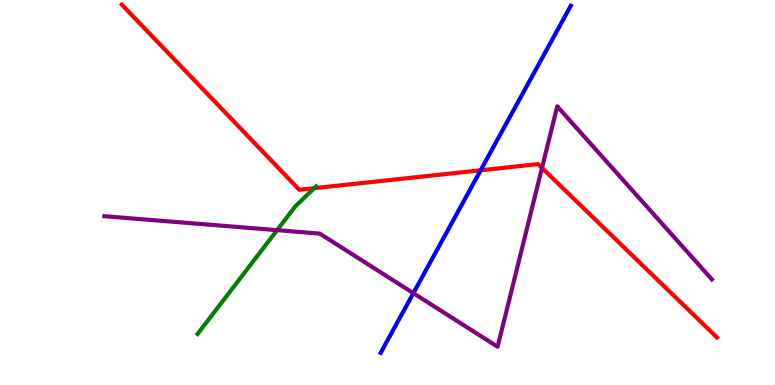[{'lines': ['blue', 'red'], 'intersections': [{'x': 6.2, 'y': 5.58}]}, {'lines': ['green', 'red'], 'intersections': [{'x': 4.05, 'y': 5.11}]}, {'lines': ['purple', 'red'], 'intersections': [{'x': 6.99, 'y': 5.64}]}, {'lines': ['blue', 'green'], 'intersections': []}, {'lines': ['blue', 'purple'], 'intersections': [{'x': 5.33, 'y': 2.39}]}, {'lines': ['green', 'purple'], 'intersections': [{'x': 3.58, 'y': 4.02}]}]